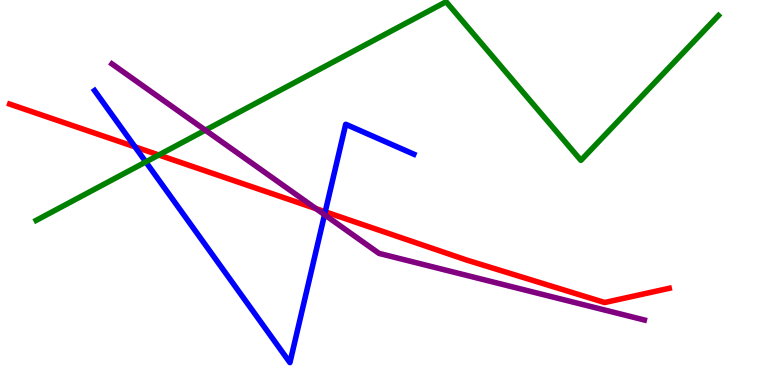[{'lines': ['blue', 'red'], 'intersections': [{'x': 1.74, 'y': 6.19}, {'x': 4.2, 'y': 4.5}]}, {'lines': ['green', 'red'], 'intersections': [{'x': 2.05, 'y': 5.97}]}, {'lines': ['purple', 'red'], 'intersections': [{'x': 4.08, 'y': 4.58}]}, {'lines': ['blue', 'green'], 'intersections': [{'x': 1.88, 'y': 5.79}]}, {'lines': ['blue', 'purple'], 'intersections': [{'x': 4.19, 'y': 4.42}]}, {'lines': ['green', 'purple'], 'intersections': [{'x': 2.65, 'y': 6.62}]}]